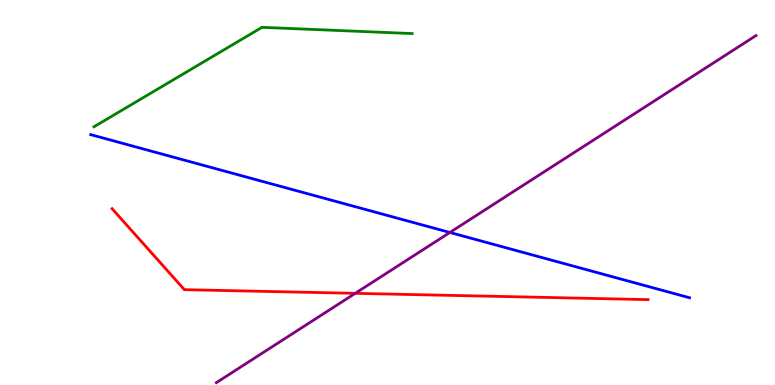[{'lines': ['blue', 'red'], 'intersections': []}, {'lines': ['green', 'red'], 'intersections': []}, {'lines': ['purple', 'red'], 'intersections': [{'x': 4.58, 'y': 2.38}]}, {'lines': ['blue', 'green'], 'intersections': []}, {'lines': ['blue', 'purple'], 'intersections': [{'x': 5.8, 'y': 3.96}]}, {'lines': ['green', 'purple'], 'intersections': []}]